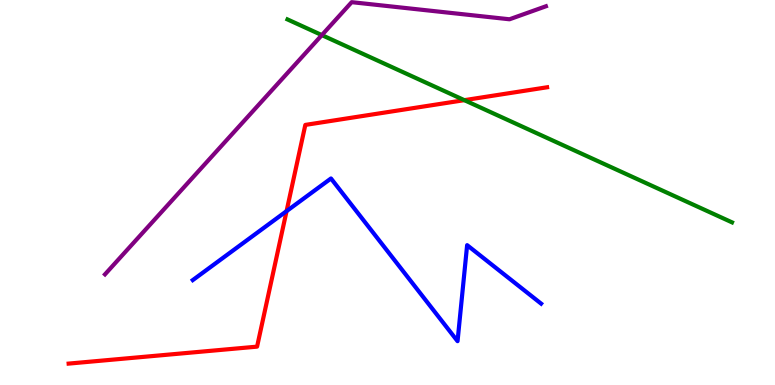[{'lines': ['blue', 'red'], 'intersections': [{'x': 3.7, 'y': 4.52}]}, {'lines': ['green', 'red'], 'intersections': [{'x': 5.99, 'y': 7.4}]}, {'lines': ['purple', 'red'], 'intersections': []}, {'lines': ['blue', 'green'], 'intersections': []}, {'lines': ['blue', 'purple'], 'intersections': []}, {'lines': ['green', 'purple'], 'intersections': [{'x': 4.15, 'y': 9.09}]}]